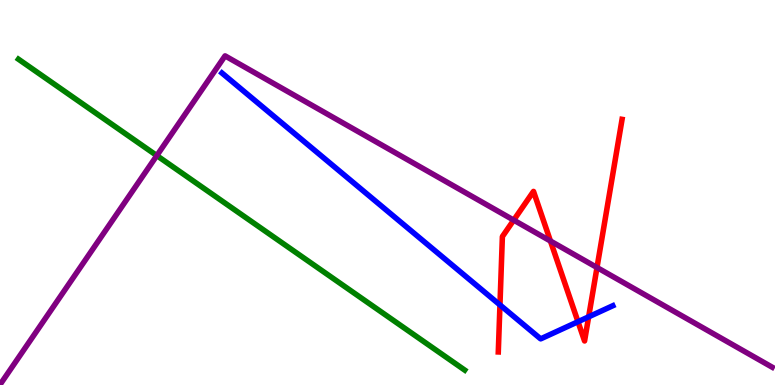[{'lines': ['blue', 'red'], 'intersections': [{'x': 6.45, 'y': 2.08}, {'x': 7.46, 'y': 1.64}, {'x': 7.6, 'y': 1.77}]}, {'lines': ['green', 'red'], 'intersections': []}, {'lines': ['purple', 'red'], 'intersections': [{'x': 6.63, 'y': 4.28}, {'x': 7.1, 'y': 3.74}, {'x': 7.7, 'y': 3.05}]}, {'lines': ['blue', 'green'], 'intersections': []}, {'lines': ['blue', 'purple'], 'intersections': []}, {'lines': ['green', 'purple'], 'intersections': [{'x': 2.02, 'y': 5.96}]}]